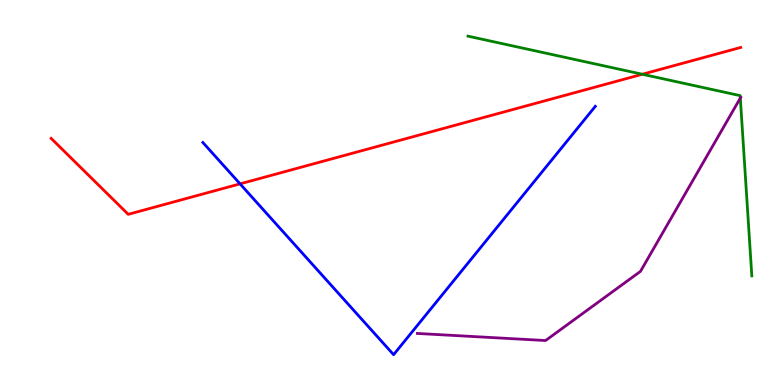[{'lines': ['blue', 'red'], 'intersections': [{'x': 3.1, 'y': 5.22}]}, {'lines': ['green', 'red'], 'intersections': [{'x': 8.29, 'y': 8.07}]}, {'lines': ['purple', 'red'], 'intersections': []}, {'lines': ['blue', 'green'], 'intersections': []}, {'lines': ['blue', 'purple'], 'intersections': []}, {'lines': ['green', 'purple'], 'intersections': [{'x': 9.55, 'y': 7.45}]}]